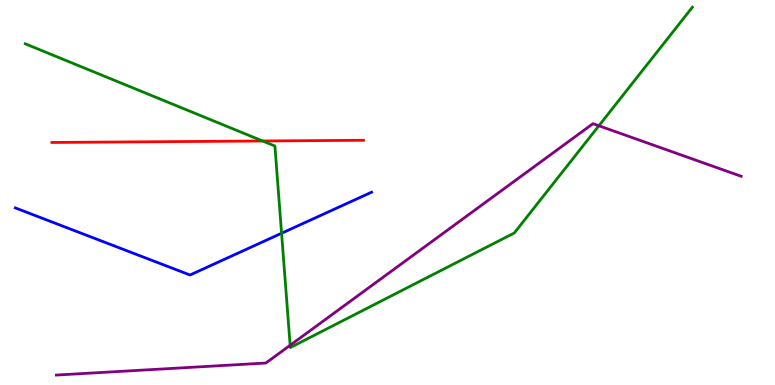[{'lines': ['blue', 'red'], 'intersections': []}, {'lines': ['green', 'red'], 'intersections': [{'x': 3.39, 'y': 6.34}]}, {'lines': ['purple', 'red'], 'intersections': []}, {'lines': ['blue', 'green'], 'intersections': [{'x': 3.63, 'y': 3.94}]}, {'lines': ['blue', 'purple'], 'intersections': []}, {'lines': ['green', 'purple'], 'intersections': [{'x': 3.74, 'y': 1.03}, {'x': 7.73, 'y': 6.73}]}]